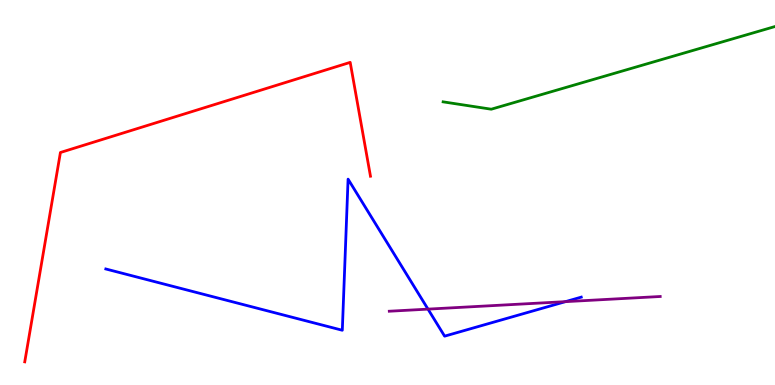[{'lines': ['blue', 'red'], 'intersections': []}, {'lines': ['green', 'red'], 'intersections': []}, {'lines': ['purple', 'red'], 'intersections': []}, {'lines': ['blue', 'green'], 'intersections': []}, {'lines': ['blue', 'purple'], 'intersections': [{'x': 5.52, 'y': 1.97}, {'x': 7.3, 'y': 2.16}]}, {'lines': ['green', 'purple'], 'intersections': []}]